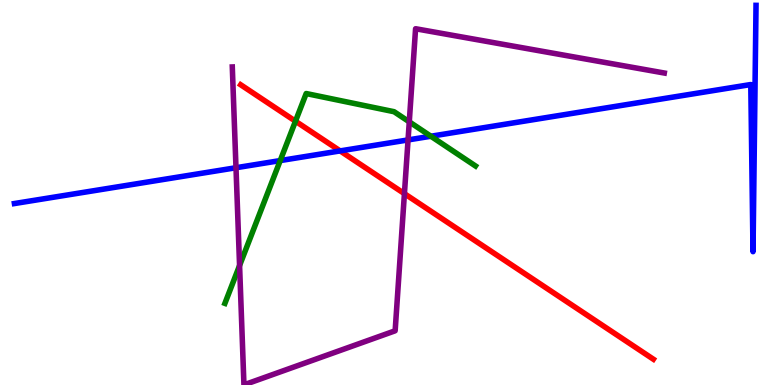[{'lines': ['blue', 'red'], 'intersections': [{'x': 4.39, 'y': 6.08}]}, {'lines': ['green', 'red'], 'intersections': [{'x': 3.81, 'y': 6.85}]}, {'lines': ['purple', 'red'], 'intersections': [{'x': 5.22, 'y': 4.97}]}, {'lines': ['blue', 'green'], 'intersections': [{'x': 3.62, 'y': 5.83}, {'x': 5.56, 'y': 6.46}]}, {'lines': ['blue', 'purple'], 'intersections': [{'x': 3.05, 'y': 5.64}, {'x': 5.27, 'y': 6.37}]}, {'lines': ['green', 'purple'], 'intersections': [{'x': 3.09, 'y': 3.1}, {'x': 5.28, 'y': 6.84}]}]